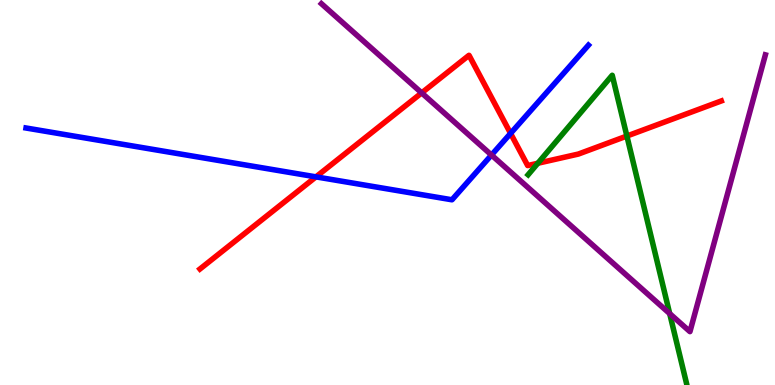[{'lines': ['blue', 'red'], 'intersections': [{'x': 4.08, 'y': 5.41}, {'x': 6.59, 'y': 6.54}]}, {'lines': ['green', 'red'], 'intersections': [{'x': 6.94, 'y': 5.76}, {'x': 8.09, 'y': 6.47}]}, {'lines': ['purple', 'red'], 'intersections': [{'x': 5.44, 'y': 7.59}]}, {'lines': ['blue', 'green'], 'intersections': []}, {'lines': ['blue', 'purple'], 'intersections': [{'x': 6.34, 'y': 5.97}]}, {'lines': ['green', 'purple'], 'intersections': [{'x': 8.64, 'y': 1.85}]}]